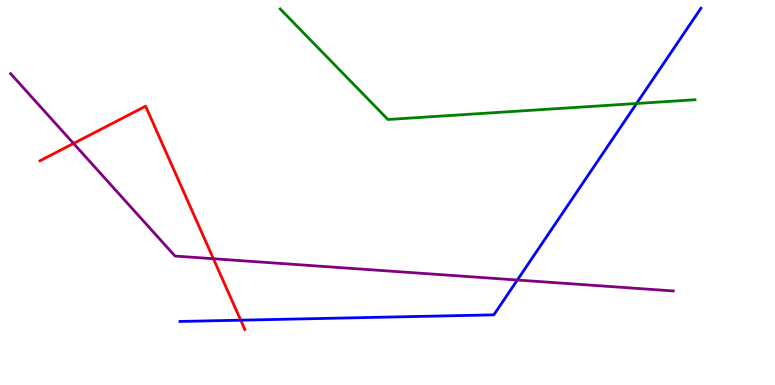[{'lines': ['blue', 'red'], 'intersections': [{'x': 3.11, 'y': 1.68}]}, {'lines': ['green', 'red'], 'intersections': []}, {'lines': ['purple', 'red'], 'intersections': [{'x': 0.949, 'y': 6.27}, {'x': 2.75, 'y': 3.28}]}, {'lines': ['blue', 'green'], 'intersections': [{'x': 8.21, 'y': 7.31}]}, {'lines': ['blue', 'purple'], 'intersections': [{'x': 6.68, 'y': 2.73}]}, {'lines': ['green', 'purple'], 'intersections': []}]